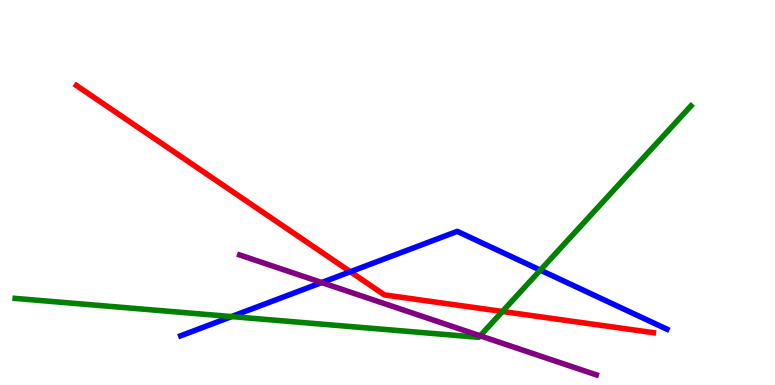[{'lines': ['blue', 'red'], 'intersections': [{'x': 4.52, 'y': 2.94}]}, {'lines': ['green', 'red'], 'intersections': [{'x': 6.48, 'y': 1.91}]}, {'lines': ['purple', 'red'], 'intersections': []}, {'lines': ['blue', 'green'], 'intersections': [{'x': 2.99, 'y': 1.78}, {'x': 6.97, 'y': 2.98}]}, {'lines': ['blue', 'purple'], 'intersections': [{'x': 4.15, 'y': 2.66}]}, {'lines': ['green', 'purple'], 'intersections': [{'x': 6.2, 'y': 1.28}]}]